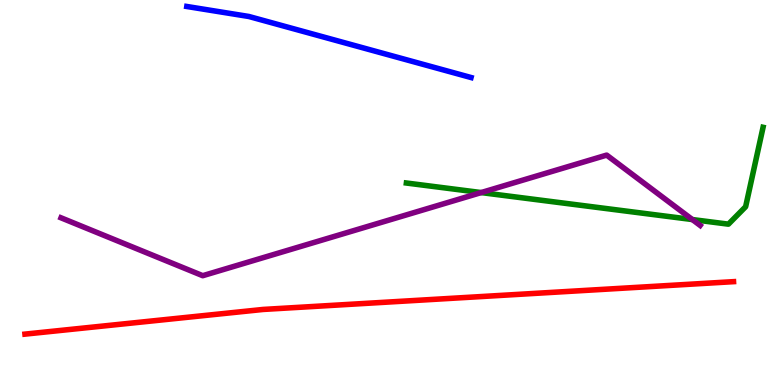[{'lines': ['blue', 'red'], 'intersections': []}, {'lines': ['green', 'red'], 'intersections': []}, {'lines': ['purple', 'red'], 'intersections': []}, {'lines': ['blue', 'green'], 'intersections': []}, {'lines': ['blue', 'purple'], 'intersections': []}, {'lines': ['green', 'purple'], 'intersections': [{'x': 6.21, 'y': 5.0}, {'x': 8.93, 'y': 4.3}]}]